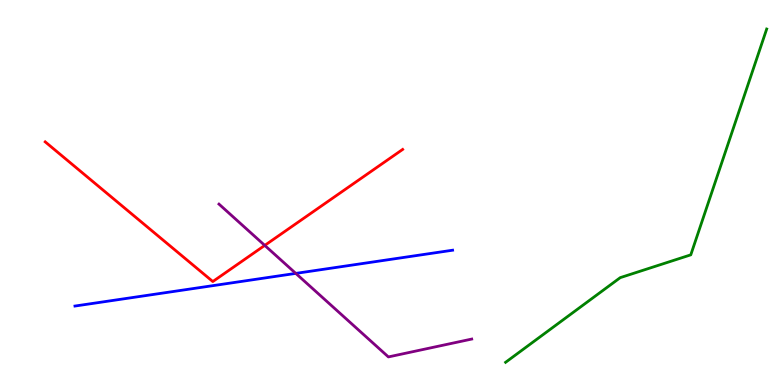[{'lines': ['blue', 'red'], 'intersections': []}, {'lines': ['green', 'red'], 'intersections': []}, {'lines': ['purple', 'red'], 'intersections': [{'x': 3.42, 'y': 3.63}]}, {'lines': ['blue', 'green'], 'intersections': []}, {'lines': ['blue', 'purple'], 'intersections': [{'x': 3.82, 'y': 2.9}]}, {'lines': ['green', 'purple'], 'intersections': []}]